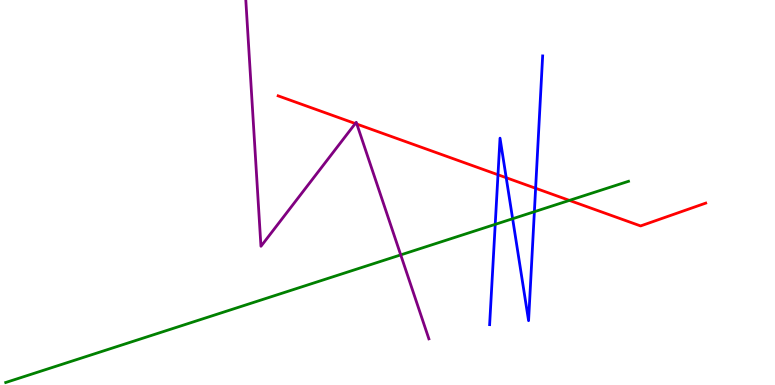[{'lines': ['blue', 'red'], 'intersections': [{'x': 6.43, 'y': 5.46}, {'x': 6.53, 'y': 5.38}, {'x': 6.91, 'y': 5.11}]}, {'lines': ['green', 'red'], 'intersections': [{'x': 7.35, 'y': 4.8}]}, {'lines': ['purple', 'red'], 'intersections': [{'x': 4.58, 'y': 6.79}, {'x': 4.6, 'y': 6.78}]}, {'lines': ['blue', 'green'], 'intersections': [{'x': 6.39, 'y': 4.17}, {'x': 6.61, 'y': 4.32}, {'x': 6.9, 'y': 4.5}]}, {'lines': ['blue', 'purple'], 'intersections': []}, {'lines': ['green', 'purple'], 'intersections': [{'x': 5.17, 'y': 3.38}]}]